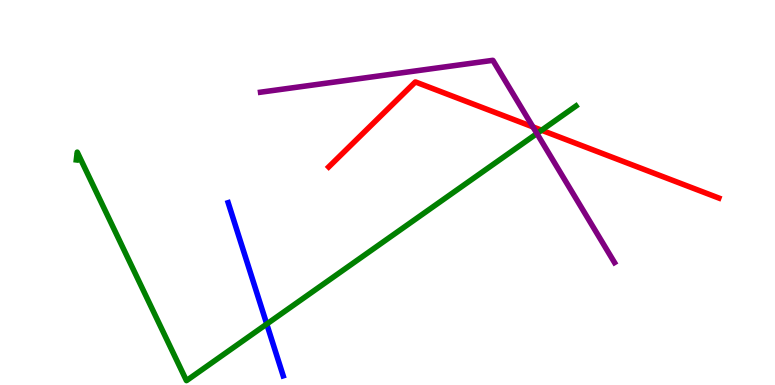[{'lines': ['blue', 'red'], 'intersections': []}, {'lines': ['green', 'red'], 'intersections': [{'x': 6.99, 'y': 6.62}]}, {'lines': ['purple', 'red'], 'intersections': [{'x': 6.88, 'y': 6.7}]}, {'lines': ['blue', 'green'], 'intersections': [{'x': 3.44, 'y': 1.58}]}, {'lines': ['blue', 'purple'], 'intersections': []}, {'lines': ['green', 'purple'], 'intersections': [{'x': 6.93, 'y': 6.53}]}]